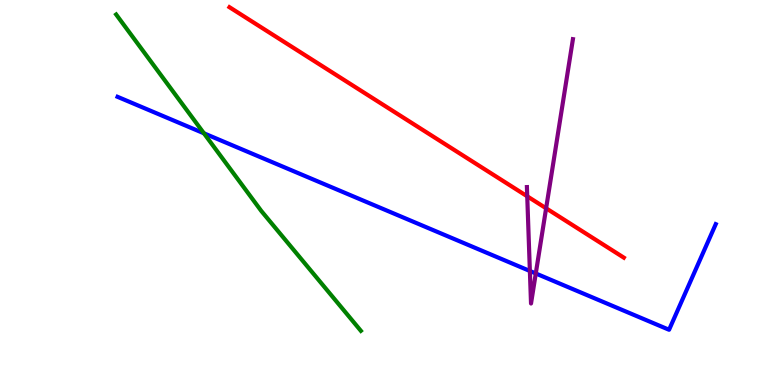[{'lines': ['blue', 'red'], 'intersections': []}, {'lines': ['green', 'red'], 'intersections': []}, {'lines': ['purple', 'red'], 'intersections': [{'x': 6.8, 'y': 4.9}, {'x': 7.05, 'y': 4.59}]}, {'lines': ['blue', 'green'], 'intersections': [{'x': 2.63, 'y': 6.54}]}, {'lines': ['blue', 'purple'], 'intersections': [{'x': 6.84, 'y': 2.96}, {'x': 6.91, 'y': 2.9}]}, {'lines': ['green', 'purple'], 'intersections': []}]